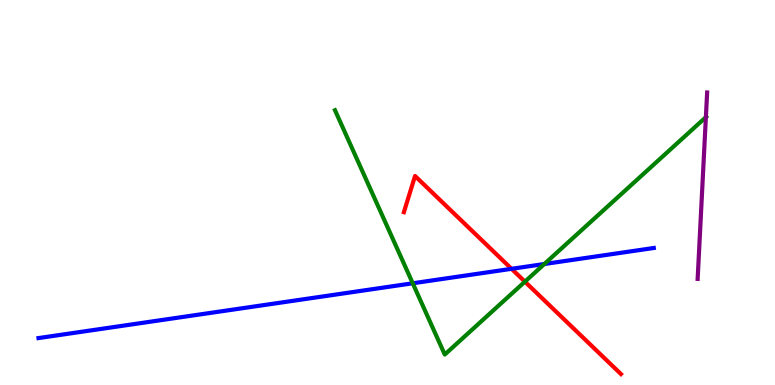[{'lines': ['blue', 'red'], 'intersections': [{'x': 6.6, 'y': 3.02}]}, {'lines': ['green', 'red'], 'intersections': [{'x': 6.77, 'y': 2.68}]}, {'lines': ['purple', 'red'], 'intersections': []}, {'lines': ['blue', 'green'], 'intersections': [{'x': 5.33, 'y': 2.64}, {'x': 7.02, 'y': 3.14}]}, {'lines': ['blue', 'purple'], 'intersections': []}, {'lines': ['green', 'purple'], 'intersections': [{'x': 9.11, 'y': 6.96}]}]